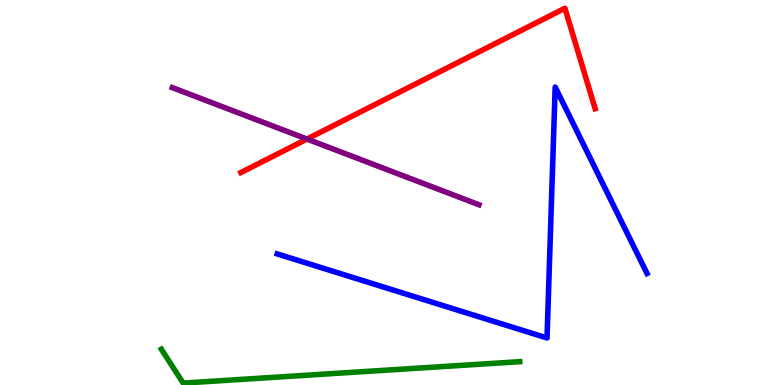[{'lines': ['blue', 'red'], 'intersections': []}, {'lines': ['green', 'red'], 'intersections': []}, {'lines': ['purple', 'red'], 'intersections': [{'x': 3.96, 'y': 6.39}]}, {'lines': ['blue', 'green'], 'intersections': []}, {'lines': ['blue', 'purple'], 'intersections': []}, {'lines': ['green', 'purple'], 'intersections': []}]